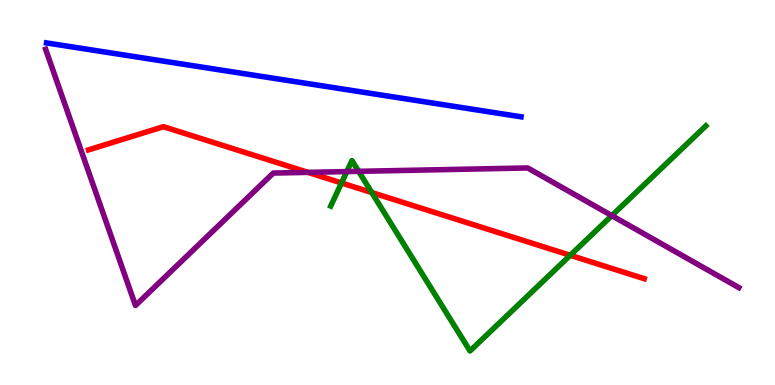[{'lines': ['blue', 'red'], 'intersections': []}, {'lines': ['green', 'red'], 'intersections': [{'x': 4.41, 'y': 5.25}, {'x': 4.8, 'y': 5.0}, {'x': 7.36, 'y': 3.37}]}, {'lines': ['purple', 'red'], 'intersections': [{'x': 3.97, 'y': 5.52}]}, {'lines': ['blue', 'green'], 'intersections': []}, {'lines': ['blue', 'purple'], 'intersections': []}, {'lines': ['green', 'purple'], 'intersections': [{'x': 4.47, 'y': 5.54}, {'x': 4.63, 'y': 5.55}, {'x': 7.89, 'y': 4.4}]}]